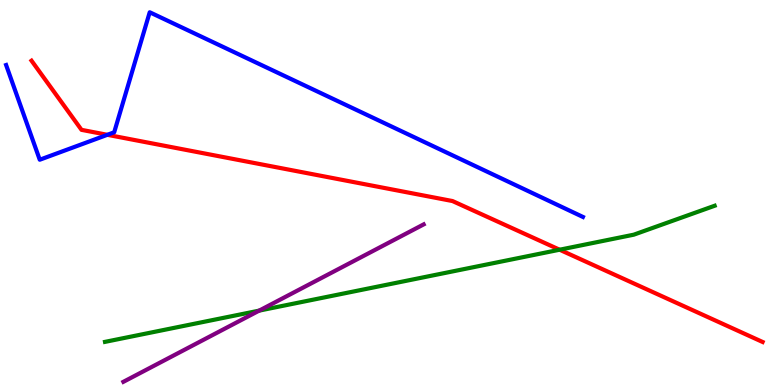[{'lines': ['blue', 'red'], 'intersections': [{'x': 1.39, 'y': 6.5}]}, {'lines': ['green', 'red'], 'intersections': [{'x': 7.22, 'y': 3.51}]}, {'lines': ['purple', 'red'], 'intersections': []}, {'lines': ['blue', 'green'], 'intersections': []}, {'lines': ['blue', 'purple'], 'intersections': []}, {'lines': ['green', 'purple'], 'intersections': [{'x': 3.34, 'y': 1.93}]}]